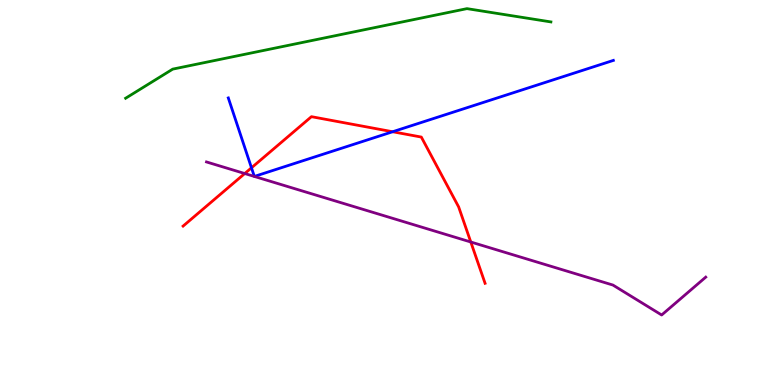[{'lines': ['blue', 'red'], 'intersections': [{'x': 3.24, 'y': 5.64}, {'x': 5.07, 'y': 6.58}]}, {'lines': ['green', 'red'], 'intersections': []}, {'lines': ['purple', 'red'], 'intersections': [{'x': 3.16, 'y': 5.49}, {'x': 6.07, 'y': 3.71}]}, {'lines': ['blue', 'green'], 'intersections': []}, {'lines': ['blue', 'purple'], 'intersections': [{'x': 3.28, 'y': 5.42}, {'x': 3.28, 'y': 5.42}]}, {'lines': ['green', 'purple'], 'intersections': []}]